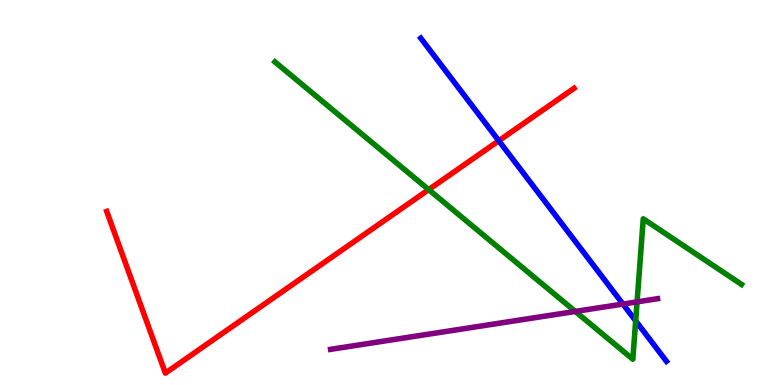[{'lines': ['blue', 'red'], 'intersections': [{'x': 6.44, 'y': 6.34}]}, {'lines': ['green', 'red'], 'intersections': [{'x': 5.53, 'y': 5.07}]}, {'lines': ['purple', 'red'], 'intersections': []}, {'lines': ['blue', 'green'], 'intersections': [{'x': 8.2, 'y': 1.67}]}, {'lines': ['blue', 'purple'], 'intersections': [{'x': 8.04, 'y': 2.1}]}, {'lines': ['green', 'purple'], 'intersections': [{'x': 7.42, 'y': 1.91}, {'x': 8.22, 'y': 2.16}]}]